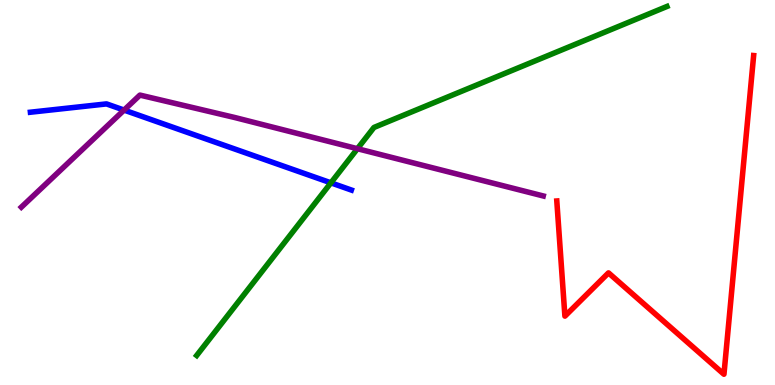[{'lines': ['blue', 'red'], 'intersections': []}, {'lines': ['green', 'red'], 'intersections': []}, {'lines': ['purple', 'red'], 'intersections': []}, {'lines': ['blue', 'green'], 'intersections': [{'x': 4.27, 'y': 5.25}]}, {'lines': ['blue', 'purple'], 'intersections': [{'x': 1.6, 'y': 7.14}]}, {'lines': ['green', 'purple'], 'intersections': [{'x': 4.61, 'y': 6.14}]}]